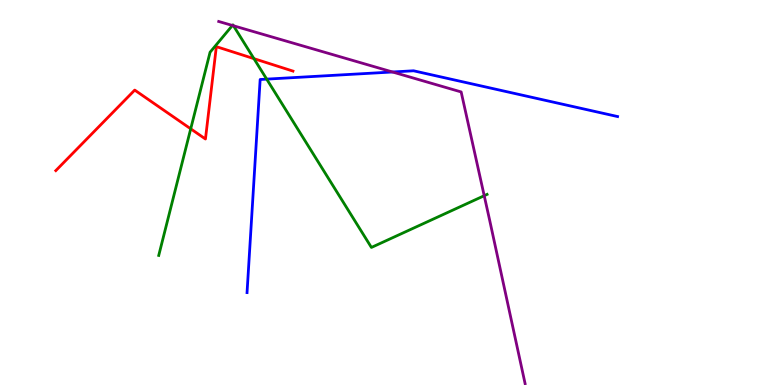[{'lines': ['blue', 'red'], 'intersections': []}, {'lines': ['green', 'red'], 'intersections': [{'x': 2.46, 'y': 6.65}, {'x': 3.28, 'y': 8.48}]}, {'lines': ['purple', 'red'], 'intersections': []}, {'lines': ['blue', 'green'], 'intersections': [{'x': 3.44, 'y': 7.94}]}, {'lines': ['blue', 'purple'], 'intersections': [{'x': 5.06, 'y': 8.13}]}, {'lines': ['green', 'purple'], 'intersections': [{'x': 3.0, 'y': 9.34}, {'x': 3.01, 'y': 9.33}, {'x': 6.25, 'y': 4.92}]}]